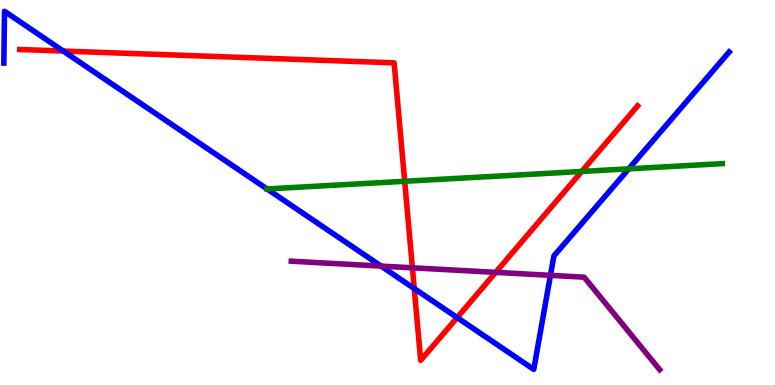[{'lines': ['blue', 'red'], 'intersections': [{'x': 0.816, 'y': 8.67}, {'x': 5.35, 'y': 2.51}, {'x': 5.9, 'y': 1.75}]}, {'lines': ['green', 'red'], 'intersections': [{'x': 5.22, 'y': 5.29}, {'x': 7.51, 'y': 5.55}]}, {'lines': ['purple', 'red'], 'intersections': [{'x': 5.32, 'y': 3.04}, {'x': 6.4, 'y': 2.93}]}, {'lines': ['blue', 'green'], 'intersections': [{'x': 3.45, 'y': 5.09}, {'x': 8.11, 'y': 5.61}]}, {'lines': ['blue', 'purple'], 'intersections': [{'x': 4.92, 'y': 3.09}, {'x': 7.1, 'y': 2.85}]}, {'lines': ['green', 'purple'], 'intersections': []}]